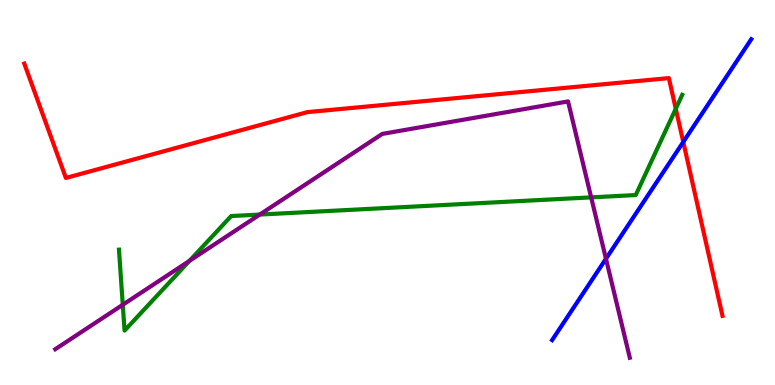[{'lines': ['blue', 'red'], 'intersections': [{'x': 8.82, 'y': 6.31}]}, {'lines': ['green', 'red'], 'intersections': [{'x': 8.72, 'y': 7.18}]}, {'lines': ['purple', 'red'], 'intersections': []}, {'lines': ['blue', 'green'], 'intersections': []}, {'lines': ['blue', 'purple'], 'intersections': [{'x': 7.82, 'y': 3.28}]}, {'lines': ['green', 'purple'], 'intersections': [{'x': 1.58, 'y': 2.08}, {'x': 2.44, 'y': 3.22}, {'x': 3.35, 'y': 4.43}, {'x': 7.63, 'y': 4.87}]}]